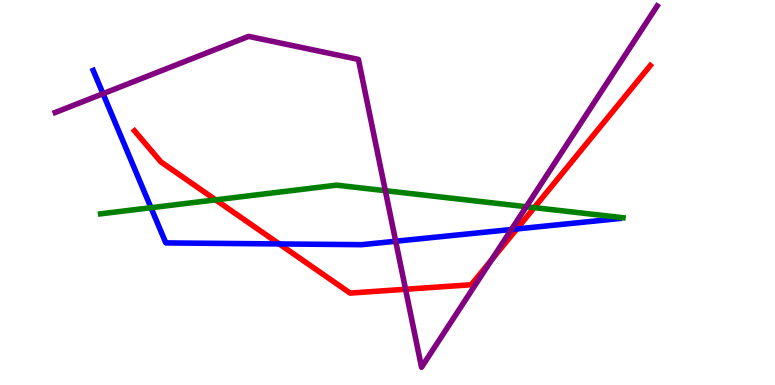[{'lines': ['blue', 'red'], 'intersections': [{'x': 3.6, 'y': 3.66}, {'x': 6.67, 'y': 4.05}]}, {'lines': ['green', 'red'], 'intersections': [{'x': 2.78, 'y': 4.81}, {'x': 6.89, 'y': 4.61}]}, {'lines': ['purple', 'red'], 'intersections': [{'x': 5.23, 'y': 2.49}, {'x': 6.34, 'y': 3.25}]}, {'lines': ['blue', 'green'], 'intersections': [{'x': 1.95, 'y': 4.6}]}, {'lines': ['blue', 'purple'], 'intersections': [{'x': 1.33, 'y': 7.57}, {'x': 5.11, 'y': 3.73}, {'x': 6.6, 'y': 4.04}]}, {'lines': ['green', 'purple'], 'intersections': [{'x': 4.97, 'y': 5.05}, {'x': 6.79, 'y': 4.63}]}]